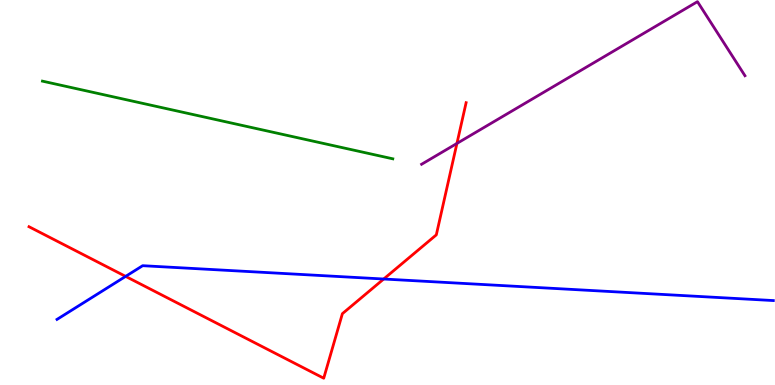[{'lines': ['blue', 'red'], 'intersections': [{'x': 1.62, 'y': 2.82}, {'x': 4.95, 'y': 2.75}]}, {'lines': ['green', 'red'], 'intersections': []}, {'lines': ['purple', 'red'], 'intersections': [{'x': 5.9, 'y': 6.27}]}, {'lines': ['blue', 'green'], 'intersections': []}, {'lines': ['blue', 'purple'], 'intersections': []}, {'lines': ['green', 'purple'], 'intersections': []}]